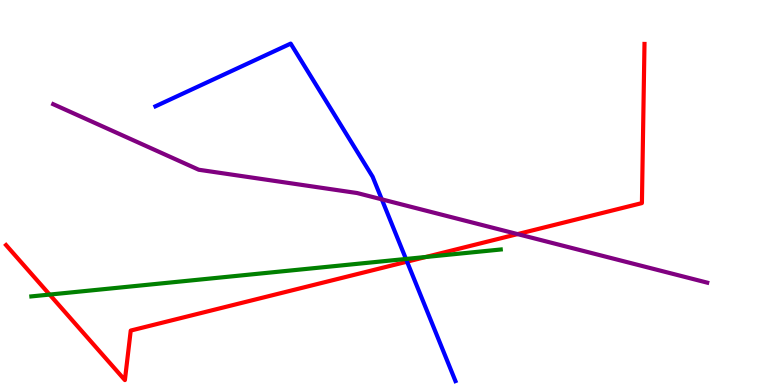[{'lines': ['blue', 'red'], 'intersections': [{'x': 5.25, 'y': 3.2}]}, {'lines': ['green', 'red'], 'intersections': [{'x': 0.64, 'y': 2.35}, {'x': 5.49, 'y': 3.33}]}, {'lines': ['purple', 'red'], 'intersections': [{'x': 6.68, 'y': 3.92}]}, {'lines': ['blue', 'green'], 'intersections': [{'x': 5.24, 'y': 3.27}]}, {'lines': ['blue', 'purple'], 'intersections': [{'x': 4.93, 'y': 4.82}]}, {'lines': ['green', 'purple'], 'intersections': []}]